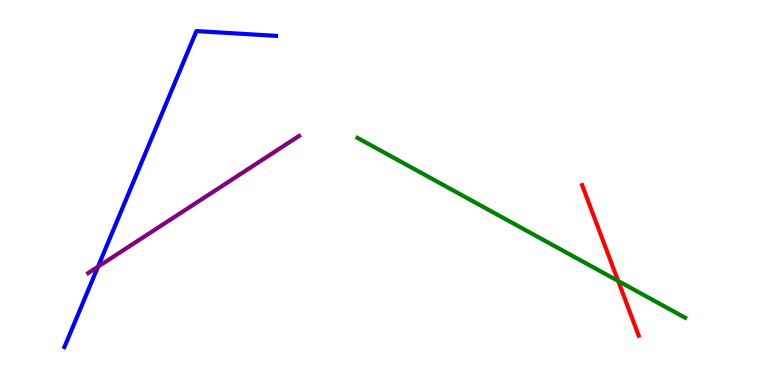[{'lines': ['blue', 'red'], 'intersections': []}, {'lines': ['green', 'red'], 'intersections': [{'x': 7.98, 'y': 2.7}]}, {'lines': ['purple', 'red'], 'intersections': []}, {'lines': ['blue', 'green'], 'intersections': []}, {'lines': ['blue', 'purple'], 'intersections': [{'x': 1.26, 'y': 3.07}]}, {'lines': ['green', 'purple'], 'intersections': []}]